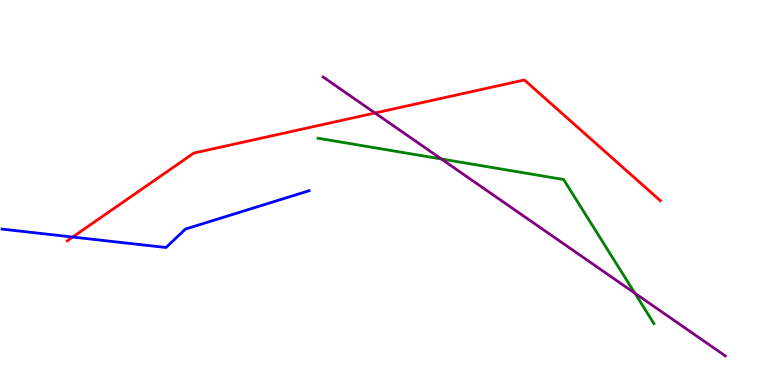[{'lines': ['blue', 'red'], 'intersections': [{'x': 0.938, 'y': 3.84}]}, {'lines': ['green', 'red'], 'intersections': []}, {'lines': ['purple', 'red'], 'intersections': [{'x': 4.84, 'y': 7.06}]}, {'lines': ['blue', 'green'], 'intersections': []}, {'lines': ['blue', 'purple'], 'intersections': []}, {'lines': ['green', 'purple'], 'intersections': [{'x': 5.69, 'y': 5.87}, {'x': 8.19, 'y': 2.38}]}]